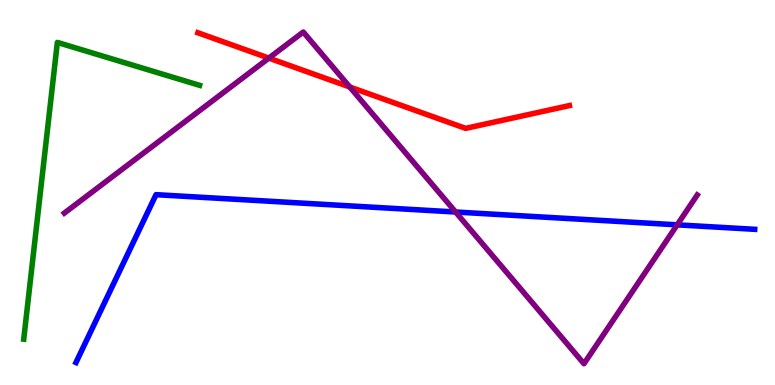[{'lines': ['blue', 'red'], 'intersections': []}, {'lines': ['green', 'red'], 'intersections': []}, {'lines': ['purple', 'red'], 'intersections': [{'x': 3.47, 'y': 8.49}, {'x': 4.51, 'y': 7.74}]}, {'lines': ['blue', 'green'], 'intersections': []}, {'lines': ['blue', 'purple'], 'intersections': [{'x': 5.88, 'y': 4.49}, {'x': 8.74, 'y': 4.16}]}, {'lines': ['green', 'purple'], 'intersections': []}]